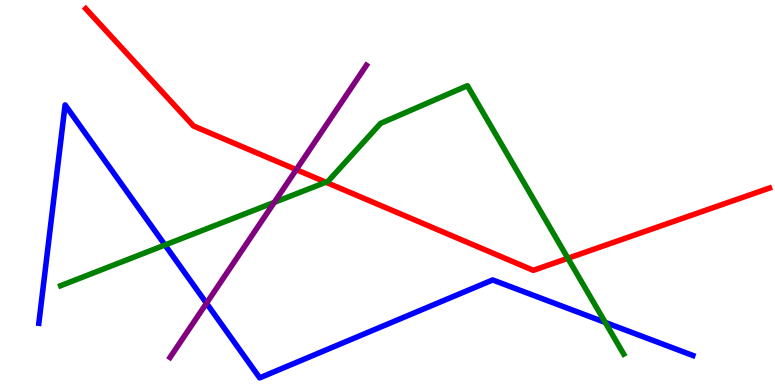[{'lines': ['blue', 'red'], 'intersections': []}, {'lines': ['green', 'red'], 'intersections': [{'x': 4.21, 'y': 5.27}, {'x': 7.33, 'y': 3.29}]}, {'lines': ['purple', 'red'], 'intersections': [{'x': 3.82, 'y': 5.59}]}, {'lines': ['blue', 'green'], 'intersections': [{'x': 2.13, 'y': 3.64}, {'x': 7.81, 'y': 1.63}]}, {'lines': ['blue', 'purple'], 'intersections': [{'x': 2.66, 'y': 2.12}]}, {'lines': ['green', 'purple'], 'intersections': [{'x': 3.54, 'y': 4.74}]}]